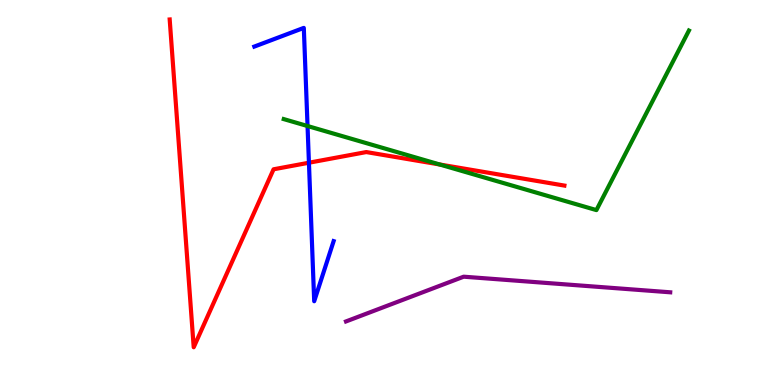[{'lines': ['blue', 'red'], 'intersections': [{'x': 3.99, 'y': 5.77}]}, {'lines': ['green', 'red'], 'intersections': [{'x': 5.67, 'y': 5.73}]}, {'lines': ['purple', 'red'], 'intersections': []}, {'lines': ['blue', 'green'], 'intersections': [{'x': 3.97, 'y': 6.73}]}, {'lines': ['blue', 'purple'], 'intersections': []}, {'lines': ['green', 'purple'], 'intersections': []}]